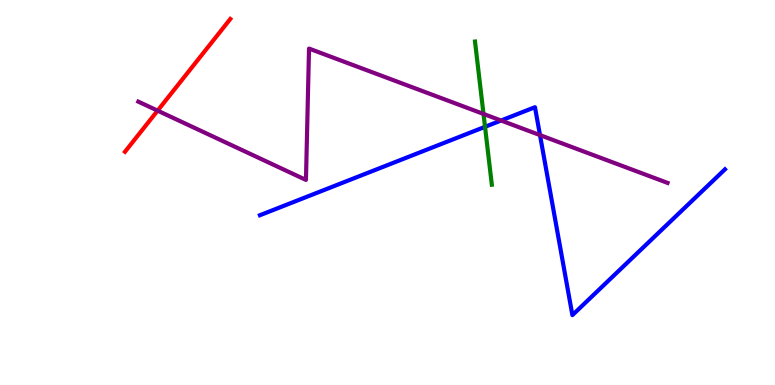[{'lines': ['blue', 'red'], 'intersections': []}, {'lines': ['green', 'red'], 'intersections': []}, {'lines': ['purple', 'red'], 'intersections': [{'x': 2.03, 'y': 7.13}]}, {'lines': ['blue', 'green'], 'intersections': [{'x': 6.26, 'y': 6.71}]}, {'lines': ['blue', 'purple'], 'intersections': [{'x': 6.47, 'y': 6.87}, {'x': 6.97, 'y': 6.49}]}, {'lines': ['green', 'purple'], 'intersections': [{'x': 6.24, 'y': 7.04}]}]